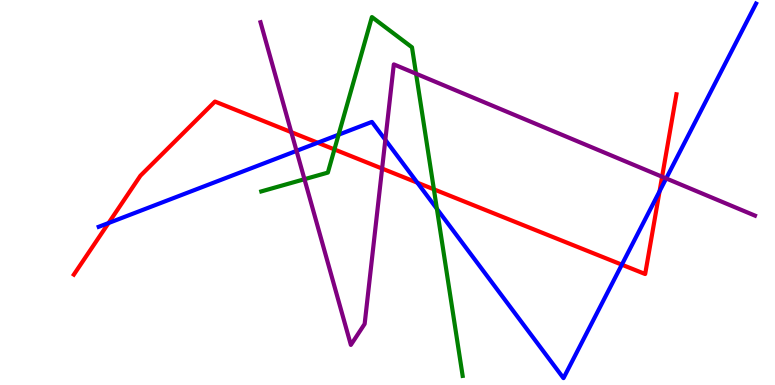[{'lines': ['blue', 'red'], 'intersections': [{'x': 1.4, 'y': 4.21}, {'x': 4.1, 'y': 6.29}, {'x': 5.39, 'y': 5.25}, {'x': 8.02, 'y': 3.13}, {'x': 8.51, 'y': 5.03}]}, {'lines': ['green', 'red'], 'intersections': [{'x': 4.31, 'y': 6.12}, {'x': 5.6, 'y': 5.08}]}, {'lines': ['purple', 'red'], 'intersections': [{'x': 3.76, 'y': 6.57}, {'x': 4.93, 'y': 5.62}, {'x': 8.54, 'y': 5.41}]}, {'lines': ['blue', 'green'], 'intersections': [{'x': 4.37, 'y': 6.5}, {'x': 5.64, 'y': 4.58}]}, {'lines': ['blue', 'purple'], 'intersections': [{'x': 3.83, 'y': 6.08}, {'x': 4.97, 'y': 6.37}, {'x': 8.6, 'y': 5.37}]}, {'lines': ['green', 'purple'], 'intersections': [{'x': 3.93, 'y': 5.35}, {'x': 5.37, 'y': 8.09}]}]